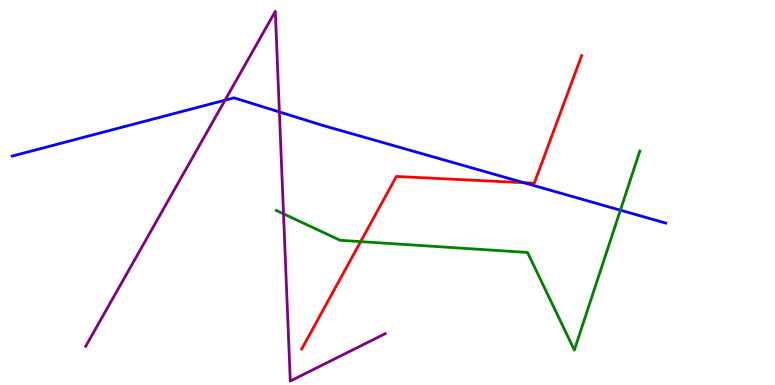[{'lines': ['blue', 'red'], 'intersections': [{'x': 6.76, 'y': 5.25}]}, {'lines': ['green', 'red'], 'intersections': [{'x': 4.65, 'y': 3.72}]}, {'lines': ['purple', 'red'], 'intersections': []}, {'lines': ['blue', 'green'], 'intersections': [{'x': 8.0, 'y': 4.54}]}, {'lines': ['blue', 'purple'], 'intersections': [{'x': 2.9, 'y': 7.4}, {'x': 3.6, 'y': 7.09}]}, {'lines': ['green', 'purple'], 'intersections': [{'x': 3.66, 'y': 4.45}]}]